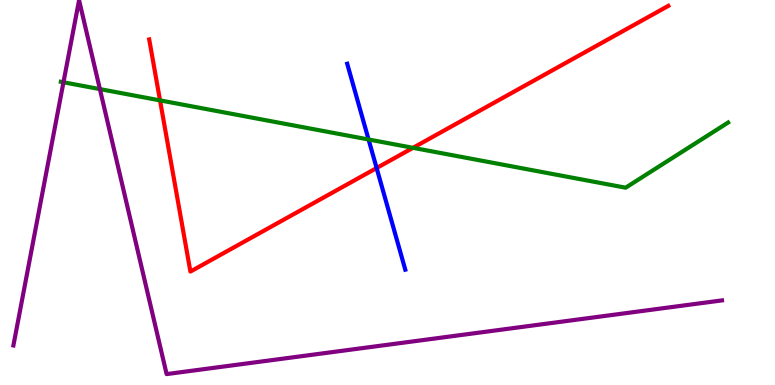[{'lines': ['blue', 'red'], 'intersections': [{'x': 4.86, 'y': 5.64}]}, {'lines': ['green', 'red'], 'intersections': [{'x': 2.06, 'y': 7.39}, {'x': 5.33, 'y': 6.16}]}, {'lines': ['purple', 'red'], 'intersections': []}, {'lines': ['blue', 'green'], 'intersections': [{'x': 4.76, 'y': 6.38}]}, {'lines': ['blue', 'purple'], 'intersections': []}, {'lines': ['green', 'purple'], 'intersections': [{'x': 0.819, 'y': 7.86}, {'x': 1.29, 'y': 7.69}]}]